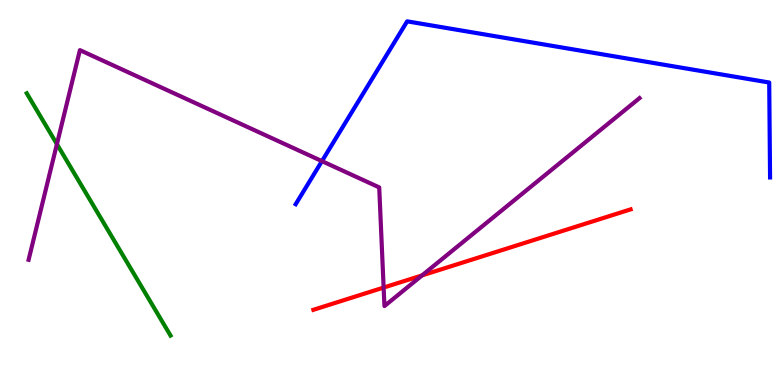[{'lines': ['blue', 'red'], 'intersections': []}, {'lines': ['green', 'red'], 'intersections': []}, {'lines': ['purple', 'red'], 'intersections': [{'x': 4.95, 'y': 2.53}, {'x': 5.45, 'y': 2.85}]}, {'lines': ['blue', 'green'], 'intersections': []}, {'lines': ['blue', 'purple'], 'intersections': [{'x': 4.15, 'y': 5.81}]}, {'lines': ['green', 'purple'], 'intersections': [{'x': 0.734, 'y': 6.26}]}]